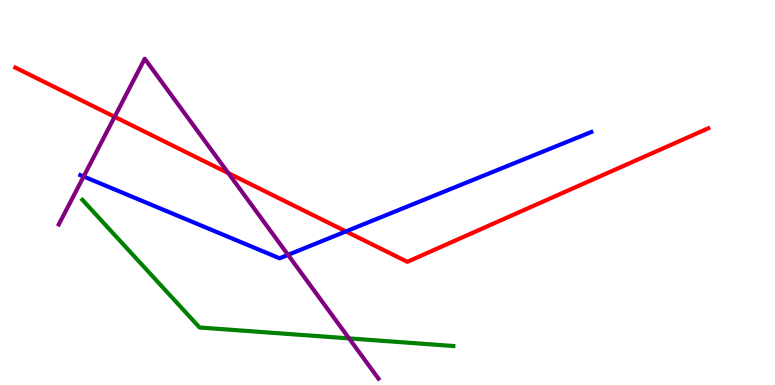[{'lines': ['blue', 'red'], 'intersections': [{'x': 4.46, 'y': 3.99}]}, {'lines': ['green', 'red'], 'intersections': []}, {'lines': ['purple', 'red'], 'intersections': [{'x': 1.48, 'y': 6.97}, {'x': 2.95, 'y': 5.5}]}, {'lines': ['blue', 'green'], 'intersections': []}, {'lines': ['blue', 'purple'], 'intersections': [{'x': 1.08, 'y': 5.42}, {'x': 3.72, 'y': 3.38}]}, {'lines': ['green', 'purple'], 'intersections': [{'x': 4.5, 'y': 1.21}]}]